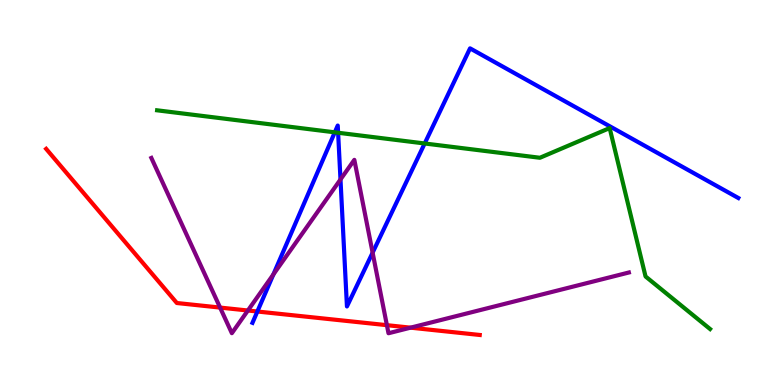[{'lines': ['blue', 'red'], 'intersections': [{'x': 3.32, 'y': 1.91}]}, {'lines': ['green', 'red'], 'intersections': []}, {'lines': ['purple', 'red'], 'intersections': [{'x': 2.84, 'y': 2.01}, {'x': 3.2, 'y': 1.93}, {'x': 4.99, 'y': 1.55}, {'x': 5.3, 'y': 1.49}]}, {'lines': ['blue', 'green'], 'intersections': [{'x': 4.32, 'y': 6.56}, {'x': 4.36, 'y': 6.55}, {'x': 5.48, 'y': 6.27}]}, {'lines': ['blue', 'purple'], 'intersections': [{'x': 3.53, 'y': 2.87}, {'x': 4.39, 'y': 5.34}, {'x': 4.81, 'y': 3.44}]}, {'lines': ['green', 'purple'], 'intersections': []}]